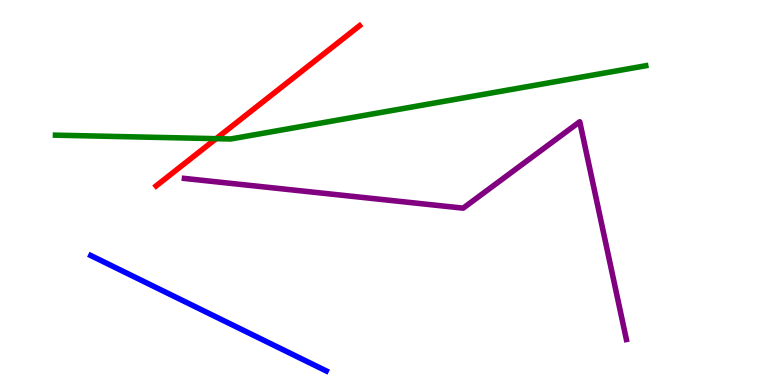[{'lines': ['blue', 'red'], 'intersections': []}, {'lines': ['green', 'red'], 'intersections': [{'x': 2.79, 'y': 6.4}]}, {'lines': ['purple', 'red'], 'intersections': []}, {'lines': ['blue', 'green'], 'intersections': []}, {'lines': ['blue', 'purple'], 'intersections': []}, {'lines': ['green', 'purple'], 'intersections': []}]